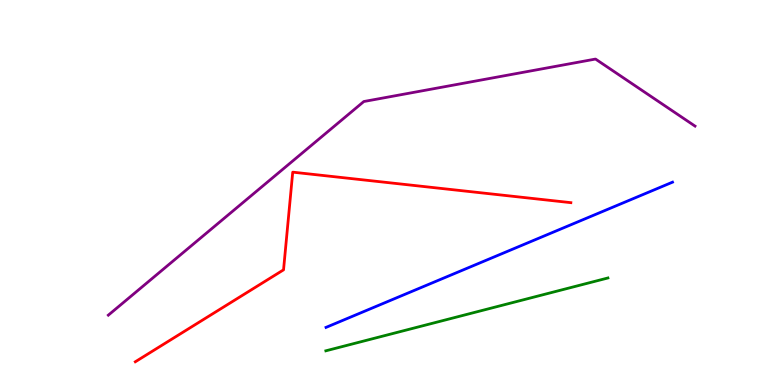[{'lines': ['blue', 'red'], 'intersections': []}, {'lines': ['green', 'red'], 'intersections': []}, {'lines': ['purple', 'red'], 'intersections': []}, {'lines': ['blue', 'green'], 'intersections': []}, {'lines': ['blue', 'purple'], 'intersections': []}, {'lines': ['green', 'purple'], 'intersections': []}]